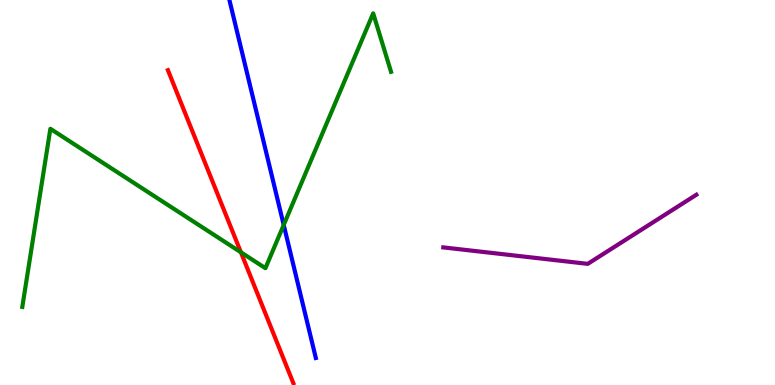[{'lines': ['blue', 'red'], 'intersections': []}, {'lines': ['green', 'red'], 'intersections': [{'x': 3.11, 'y': 3.45}]}, {'lines': ['purple', 'red'], 'intersections': []}, {'lines': ['blue', 'green'], 'intersections': [{'x': 3.66, 'y': 4.16}]}, {'lines': ['blue', 'purple'], 'intersections': []}, {'lines': ['green', 'purple'], 'intersections': []}]